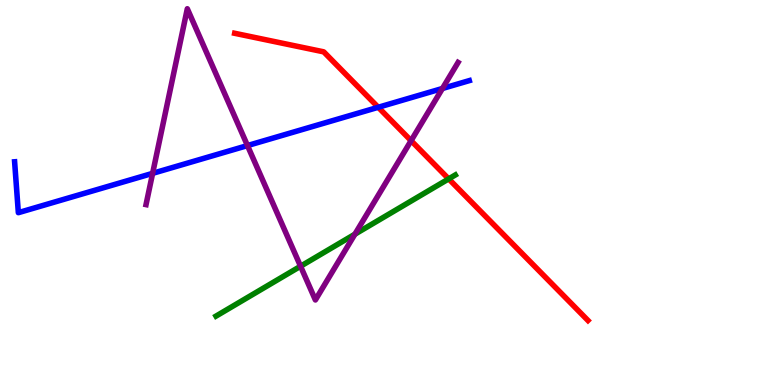[{'lines': ['blue', 'red'], 'intersections': [{'x': 4.88, 'y': 7.21}]}, {'lines': ['green', 'red'], 'intersections': [{'x': 5.79, 'y': 5.35}]}, {'lines': ['purple', 'red'], 'intersections': [{'x': 5.3, 'y': 6.35}]}, {'lines': ['blue', 'green'], 'intersections': []}, {'lines': ['blue', 'purple'], 'intersections': [{'x': 1.97, 'y': 5.5}, {'x': 3.19, 'y': 6.22}, {'x': 5.71, 'y': 7.7}]}, {'lines': ['green', 'purple'], 'intersections': [{'x': 3.88, 'y': 3.08}, {'x': 4.58, 'y': 3.92}]}]